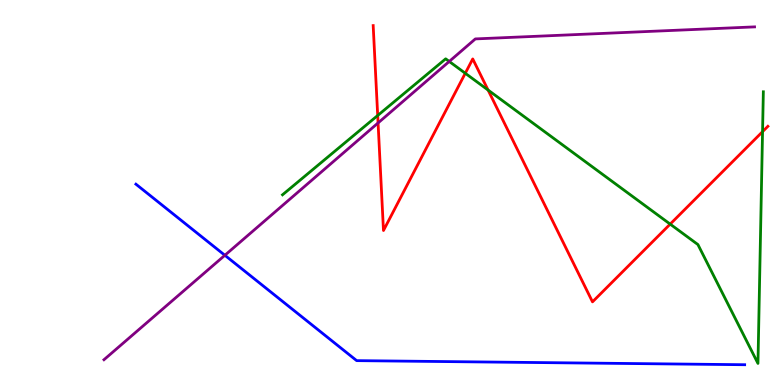[{'lines': ['blue', 'red'], 'intersections': []}, {'lines': ['green', 'red'], 'intersections': [{'x': 4.87, 'y': 7.0}, {'x': 6.0, 'y': 8.1}, {'x': 6.3, 'y': 7.66}, {'x': 8.65, 'y': 4.18}, {'x': 9.84, 'y': 6.58}]}, {'lines': ['purple', 'red'], 'intersections': [{'x': 4.88, 'y': 6.81}]}, {'lines': ['blue', 'green'], 'intersections': []}, {'lines': ['blue', 'purple'], 'intersections': [{'x': 2.9, 'y': 3.37}]}, {'lines': ['green', 'purple'], 'intersections': [{'x': 5.8, 'y': 8.4}]}]